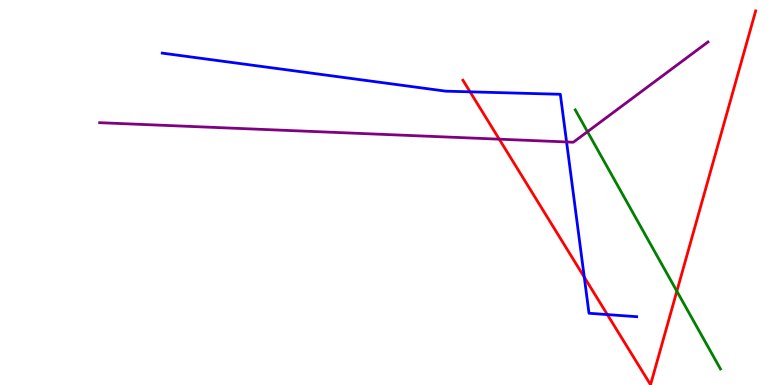[{'lines': ['blue', 'red'], 'intersections': [{'x': 6.07, 'y': 7.61}, {'x': 7.54, 'y': 2.8}, {'x': 7.84, 'y': 1.83}]}, {'lines': ['green', 'red'], 'intersections': [{'x': 8.73, 'y': 2.44}]}, {'lines': ['purple', 'red'], 'intersections': [{'x': 6.44, 'y': 6.38}]}, {'lines': ['blue', 'green'], 'intersections': []}, {'lines': ['blue', 'purple'], 'intersections': [{'x': 7.31, 'y': 6.31}]}, {'lines': ['green', 'purple'], 'intersections': [{'x': 7.58, 'y': 6.58}]}]